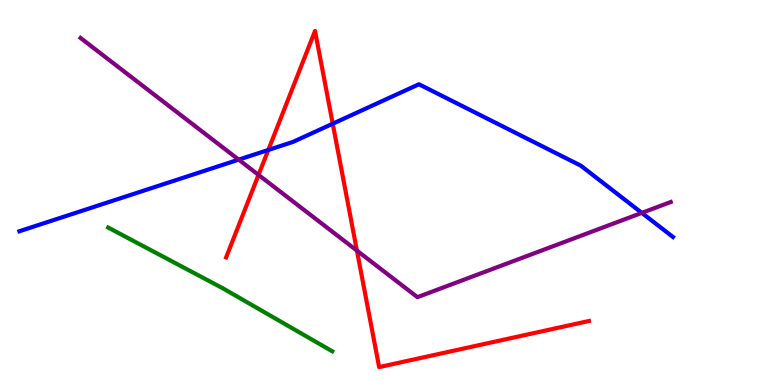[{'lines': ['blue', 'red'], 'intersections': [{'x': 3.46, 'y': 6.1}, {'x': 4.29, 'y': 6.79}]}, {'lines': ['green', 'red'], 'intersections': []}, {'lines': ['purple', 'red'], 'intersections': [{'x': 3.34, 'y': 5.46}, {'x': 4.61, 'y': 3.49}]}, {'lines': ['blue', 'green'], 'intersections': []}, {'lines': ['blue', 'purple'], 'intersections': [{'x': 3.08, 'y': 5.85}, {'x': 8.28, 'y': 4.47}]}, {'lines': ['green', 'purple'], 'intersections': []}]